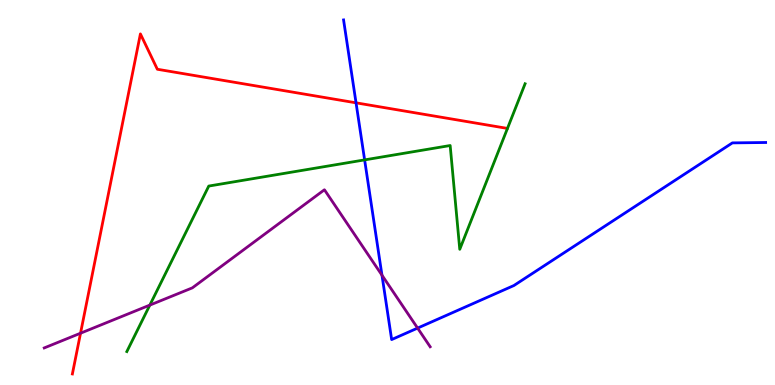[{'lines': ['blue', 'red'], 'intersections': [{'x': 4.59, 'y': 7.33}]}, {'lines': ['green', 'red'], 'intersections': []}, {'lines': ['purple', 'red'], 'intersections': [{'x': 1.04, 'y': 1.35}]}, {'lines': ['blue', 'green'], 'intersections': [{'x': 4.7, 'y': 5.85}]}, {'lines': ['blue', 'purple'], 'intersections': [{'x': 4.93, 'y': 2.85}, {'x': 5.39, 'y': 1.48}]}, {'lines': ['green', 'purple'], 'intersections': [{'x': 1.93, 'y': 2.08}]}]